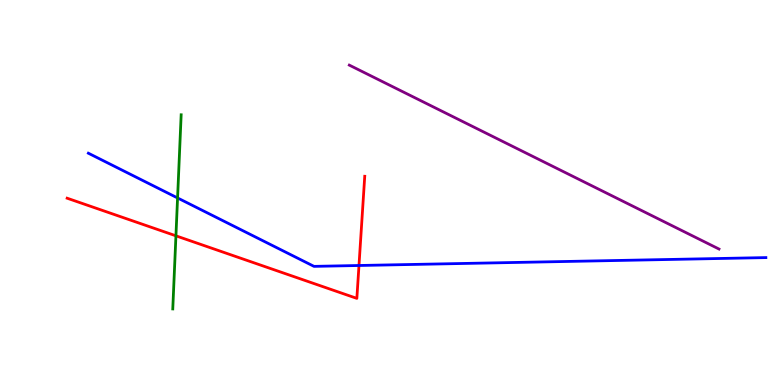[{'lines': ['blue', 'red'], 'intersections': [{'x': 4.63, 'y': 3.1}]}, {'lines': ['green', 'red'], 'intersections': [{'x': 2.27, 'y': 3.87}]}, {'lines': ['purple', 'red'], 'intersections': []}, {'lines': ['blue', 'green'], 'intersections': [{'x': 2.29, 'y': 4.86}]}, {'lines': ['blue', 'purple'], 'intersections': []}, {'lines': ['green', 'purple'], 'intersections': []}]